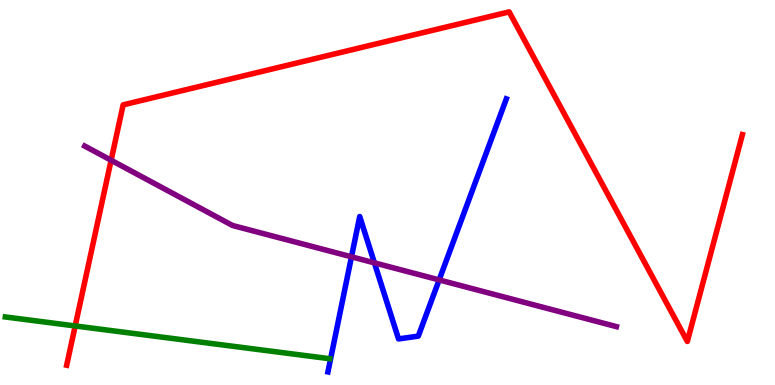[{'lines': ['blue', 'red'], 'intersections': []}, {'lines': ['green', 'red'], 'intersections': [{'x': 0.97, 'y': 1.53}]}, {'lines': ['purple', 'red'], 'intersections': [{'x': 1.43, 'y': 5.84}]}, {'lines': ['blue', 'green'], 'intersections': []}, {'lines': ['blue', 'purple'], 'intersections': [{'x': 4.54, 'y': 3.33}, {'x': 4.83, 'y': 3.17}, {'x': 5.67, 'y': 2.73}]}, {'lines': ['green', 'purple'], 'intersections': []}]